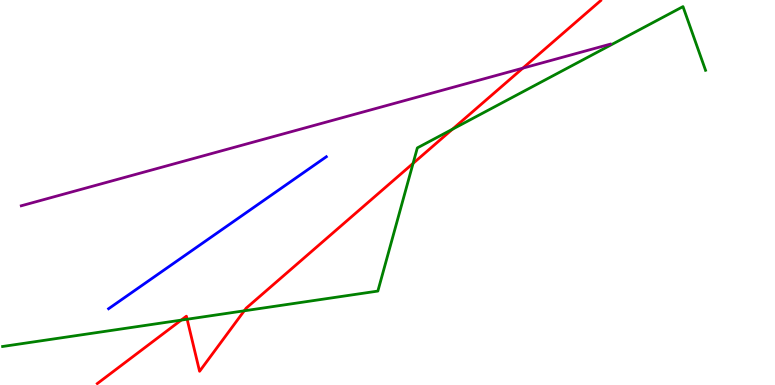[{'lines': ['blue', 'red'], 'intersections': []}, {'lines': ['green', 'red'], 'intersections': [{'x': 2.34, 'y': 1.69}, {'x': 2.41, 'y': 1.71}, {'x': 3.15, 'y': 1.93}, {'x': 5.33, 'y': 5.76}, {'x': 5.84, 'y': 6.64}]}, {'lines': ['purple', 'red'], 'intersections': [{'x': 6.75, 'y': 8.23}]}, {'lines': ['blue', 'green'], 'intersections': []}, {'lines': ['blue', 'purple'], 'intersections': []}, {'lines': ['green', 'purple'], 'intersections': []}]